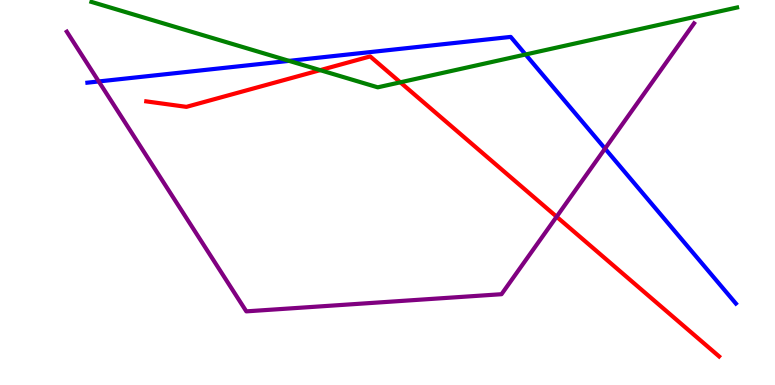[{'lines': ['blue', 'red'], 'intersections': []}, {'lines': ['green', 'red'], 'intersections': [{'x': 4.13, 'y': 8.18}, {'x': 5.17, 'y': 7.86}]}, {'lines': ['purple', 'red'], 'intersections': [{'x': 7.18, 'y': 4.37}]}, {'lines': ['blue', 'green'], 'intersections': [{'x': 3.73, 'y': 8.42}, {'x': 6.78, 'y': 8.58}]}, {'lines': ['blue', 'purple'], 'intersections': [{'x': 1.27, 'y': 7.88}, {'x': 7.81, 'y': 6.14}]}, {'lines': ['green', 'purple'], 'intersections': []}]